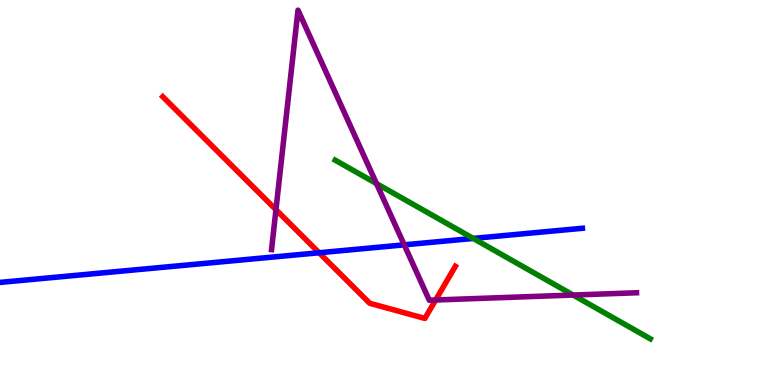[{'lines': ['blue', 'red'], 'intersections': [{'x': 4.12, 'y': 3.43}]}, {'lines': ['green', 'red'], 'intersections': []}, {'lines': ['purple', 'red'], 'intersections': [{'x': 3.56, 'y': 4.55}, {'x': 5.62, 'y': 2.21}]}, {'lines': ['blue', 'green'], 'intersections': [{'x': 6.11, 'y': 3.81}]}, {'lines': ['blue', 'purple'], 'intersections': [{'x': 5.22, 'y': 3.64}]}, {'lines': ['green', 'purple'], 'intersections': [{'x': 4.86, 'y': 5.23}, {'x': 7.4, 'y': 2.34}]}]